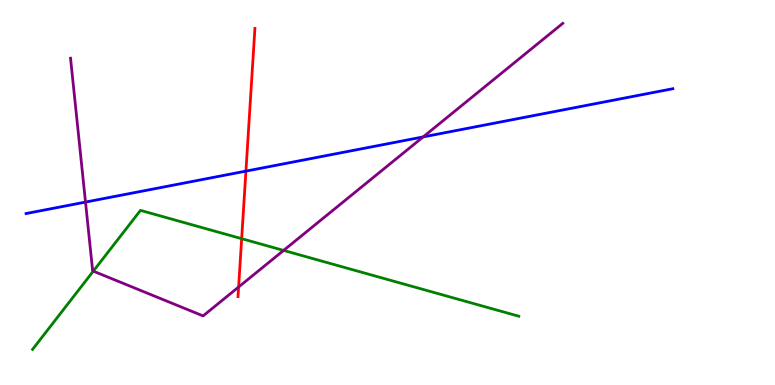[{'lines': ['blue', 'red'], 'intersections': [{'x': 3.17, 'y': 5.56}]}, {'lines': ['green', 'red'], 'intersections': [{'x': 3.12, 'y': 3.8}]}, {'lines': ['purple', 'red'], 'intersections': [{'x': 3.08, 'y': 2.55}]}, {'lines': ['blue', 'green'], 'intersections': []}, {'lines': ['blue', 'purple'], 'intersections': [{'x': 1.1, 'y': 4.75}, {'x': 5.46, 'y': 6.44}]}, {'lines': ['green', 'purple'], 'intersections': [{'x': 1.2, 'y': 2.96}, {'x': 3.66, 'y': 3.5}]}]